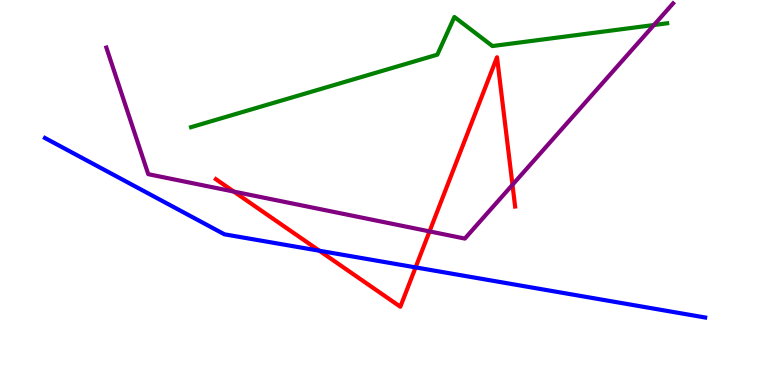[{'lines': ['blue', 'red'], 'intersections': [{'x': 4.12, 'y': 3.49}, {'x': 5.36, 'y': 3.05}]}, {'lines': ['green', 'red'], 'intersections': []}, {'lines': ['purple', 'red'], 'intersections': [{'x': 3.02, 'y': 5.02}, {'x': 5.54, 'y': 3.99}, {'x': 6.61, 'y': 5.2}]}, {'lines': ['blue', 'green'], 'intersections': []}, {'lines': ['blue', 'purple'], 'intersections': []}, {'lines': ['green', 'purple'], 'intersections': [{'x': 8.44, 'y': 9.35}]}]